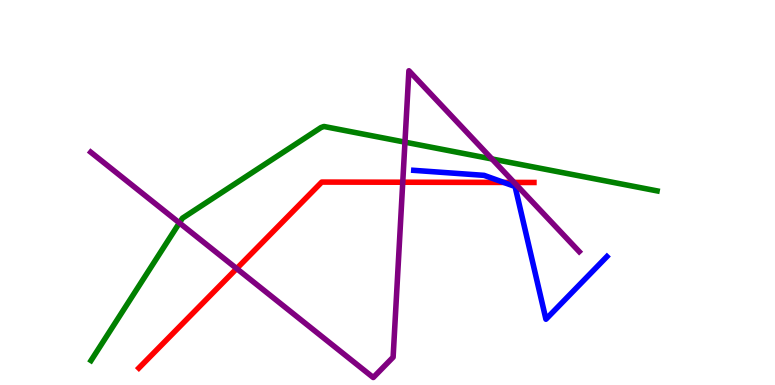[{'lines': ['blue', 'red'], 'intersections': [{'x': 6.5, 'y': 5.26}]}, {'lines': ['green', 'red'], 'intersections': []}, {'lines': ['purple', 'red'], 'intersections': [{'x': 3.05, 'y': 3.02}, {'x': 5.2, 'y': 5.27}, {'x': 6.63, 'y': 5.26}]}, {'lines': ['blue', 'green'], 'intersections': []}, {'lines': ['blue', 'purple'], 'intersections': []}, {'lines': ['green', 'purple'], 'intersections': [{'x': 2.31, 'y': 4.21}, {'x': 5.23, 'y': 6.31}, {'x': 6.35, 'y': 5.87}]}]